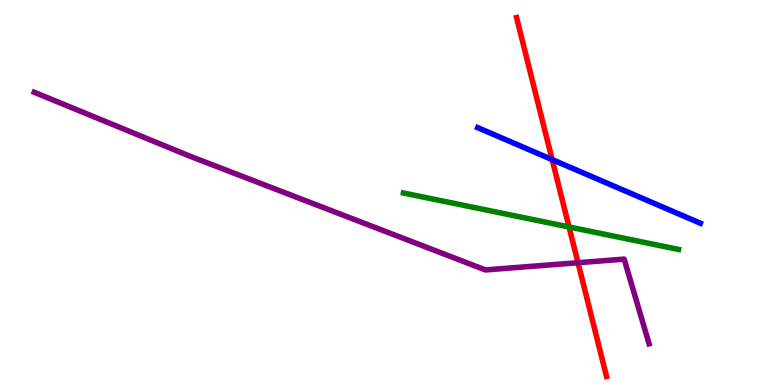[{'lines': ['blue', 'red'], 'intersections': [{'x': 7.12, 'y': 5.85}]}, {'lines': ['green', 'red'], 'intersections': [{'x': 7.34, 'y': 4.1}]}, {'lines': ['purple', 'red'], 'intersections': [{'x': 7.46, 'y': 3.18}]}, {'lines': ['blue', 'green'], 'intersections': []}, {'lines': ['blue', 'purple'], 'intersections': []}, {'lines': ['green', 'purple'], 'intersections': []}]